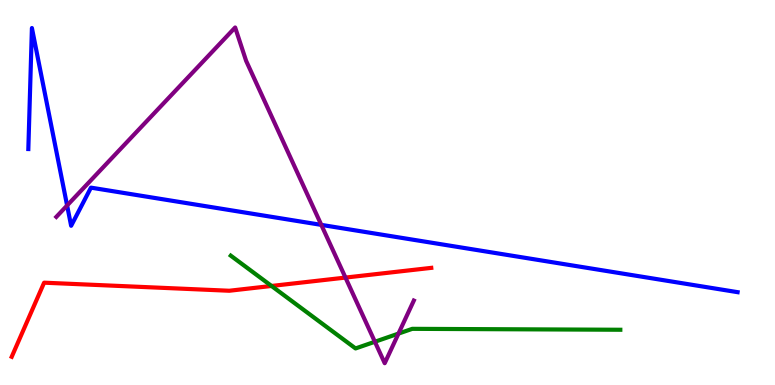[{'lines': ['blue', 'red'], 'intersections': []}, {'lines': ['green', 'red'], 'intersections': [{'x': 3.5, 'y': 2.57}]}, {'lines': ['purple', 'red'], 'intersections': [{'x': 4.46, 'y': 2.79}]}, {'lines': ['blue', 'green'], 'intersections': []}, {'lines': ['blue', 'purple'], 'intersections': [{'x': 0.866, 'y': 4.66}, {'x': 4.15, 'y': 4.16}]}, {'lines': ['green', 'purple'], 'intersections': [{'x': 4.84, 'y': 1.12}, {'x': 5.14, 'y': 1.33}]}]